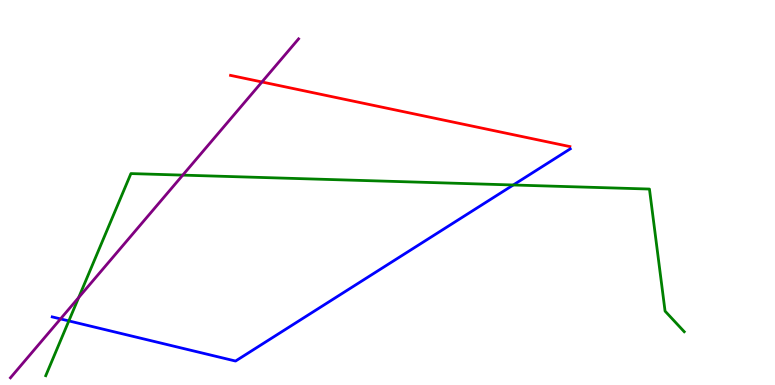[{'lines': ['blue', 'red'], 'intersections': []}, {'lines': ['green', 'red'], 'intersections': []}, {'lines': ['purple', 'red'], 'intersections': [{'x': 3.38, 'y': 7.87}]}, {'lines': ['blue', 'green'], 'intersections': [{'x': 0.888, 'y': 1.66}, {'x': 6.62, 'y': 5.2}]}, {'lines': ['blue', 'purple'], 'intersections': [{'x': 0.781, 'y': 1.72}]}, {'lines': ['green', 'purple'], 'intersections': [{'x': 1.02, 'y': 2.27}, {'x': 2.36, 'y': 5.45}]}]